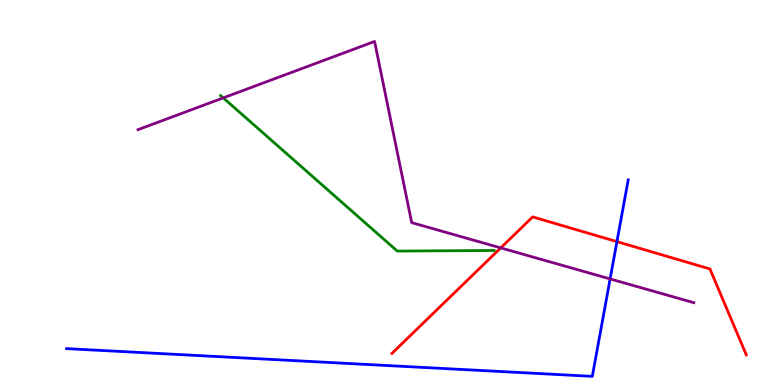[{'lines': ['blue', 'red'], 'intersections': [{'x': 7.96, 'y': 3.72}]}, {'lines': ['green', 'red'], 'intersections': []}, {'lines': ['purple', 'red'], 'intersections': [{'x': 6.46, 'y': 3.56}]}, {'lines': ['blue', 'green'], 'intersections': []}, {'lines': ['blue', 'purple'], 'intersections': [{'x': 7.87, 'y': 2.76}]}, {'lines': ['green', 'purple'], 'intersections': [{'x': 2.88, 'y': 7.46}]}]